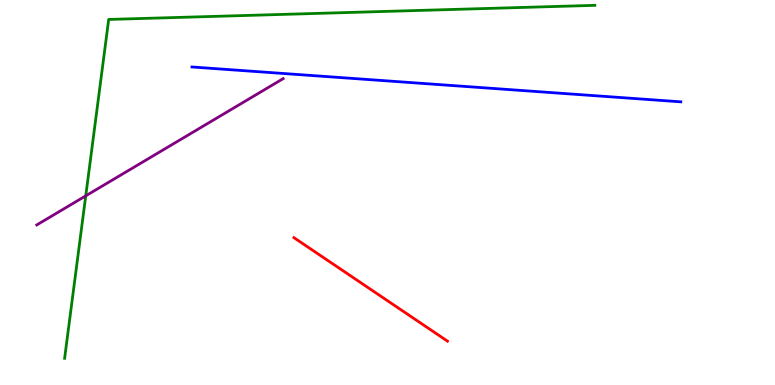[{'lines': ['blue', 'red'], 'intersections': []}, {'lines': ['green', 'red'], 'intersections': []}, {'lines': ['purple', 'red'], 'intersections': []}, {'lines': ['blue', 'green'], 'intersections': []}, {'lines': ['blue', 'purple'], 'intersections': []}, {'lines': ['green', 'purple'], 'intersections': [{'x': 1.11, 'y': 4.91}]}]